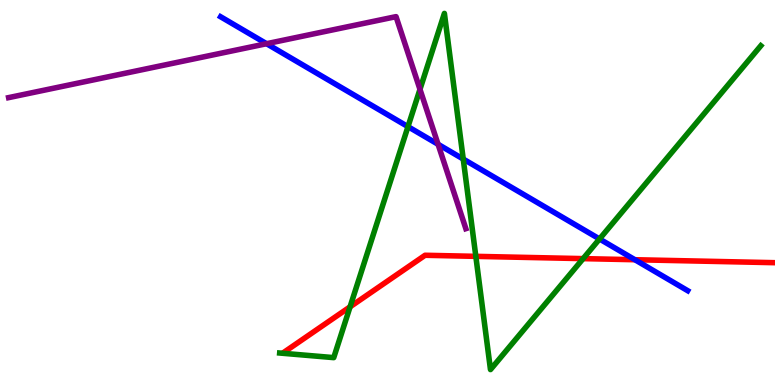[{'lines': ['blue', 'red'], 'intersections': [{'x': 8.19, 'y': 3.25}]}, {'lines': ['green', 'red'], 'intersections': [{'x': 4.52, 'y': 2.03}, {'x': 6.14, 'y': 3.34}, {'x': 7.52, 'y': 3.28}]}, {'lines': ['purple', 'red'], 'intersections': []}, {'lines': ['blue', 'green'], 'intersections': [{'x': 5.26, 'y': 6.71}, {'x': 5.98, 'y': 5.87}, {'x': 7.74, 'y': 3.79}]}, {'lines': ['blue', 'purple'], 'intersections': [{'x': 3.44, 'y': 8.86}, {'x': 5.65, 'y': 6.25}]}, {'lines': ['green', 'purple'], 'intersections': [{'x': 5.42, 'y': 7.68}]}]